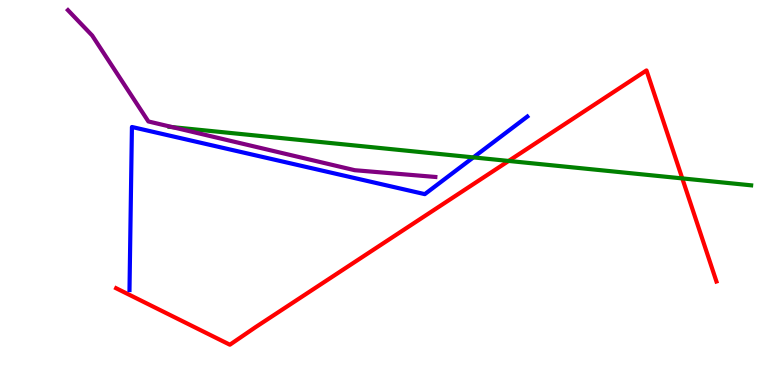[{'lines': ['blue', 'red'], 'intersections': []}, {'lines': ['green', 'red'], 'intersections': [{'x': 6.56, 'y': 5.82}, {'x': 8.8, 'y': 5.37}]}, {'lines': ['purple', 'red'], 'intersections': []}, {'lines': ['blue', 'green'], 'intersections': [{'x': 6.11, 'y': 5.91}]}, {'lines': ['blue', 'purple'], 'intersections': []}, {'lines': ['green', 'purple'], 'intersections': [{'x': 2.22, 'y': 6.7}]}]